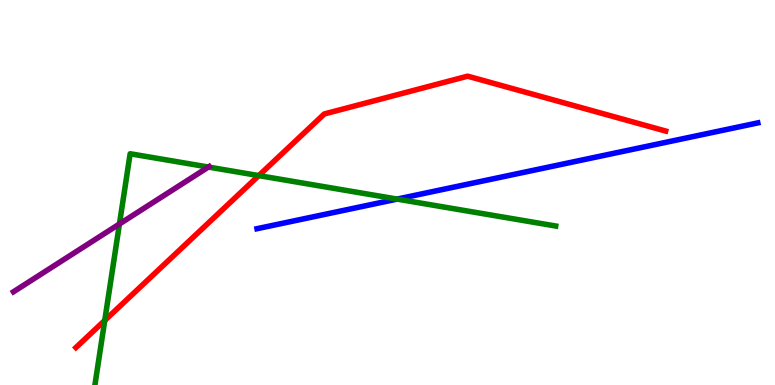[{'lines': ['blue', 'red'], 'intersections': []}, {'lines': ['green', 'red'], 'intersections': [{'x': 1.35, 'y': 1.68}, {'x': 3.34, 'y': 5.44}]}, {'lines': ['purple', 'red'], 'intersections': []}, {'lines': ['blue', 'green'], 'intersections': [{'x': 5.12, 'y': 4.83}]}, {'lines': ['blue', 'purple'], 'intersections': []}, {'lines': ['green', 'purple'], 'intersections': [{'x': 1.54, 'y': 4.18}, {'x': 2.69, 'y': 5.66}]}]